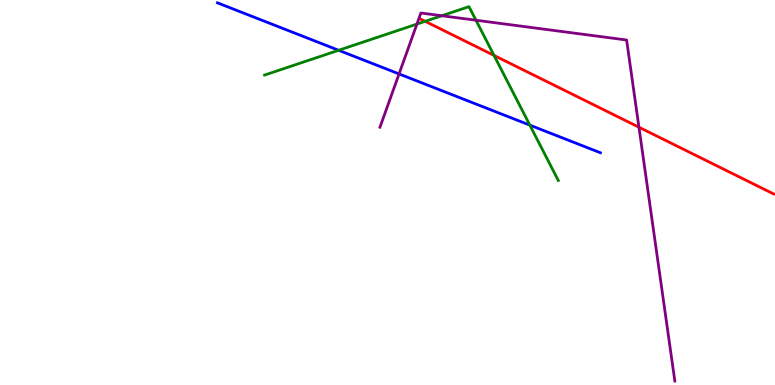[{'lines': ['blue', 'red'], 'intersections': []}, {'lines': ['green', 'red'], 'intersections': [{'x': 5.49, 'y': 9.45}, {'x': 6.37, 'y': 8.56}]}, {'lines': ['purple', 'red'], 'intersections': [{'x': 8.24, 'y': 6.7}]}, {'lines': ['blue', 'green'], 'intersections': [{'x': 4.37, 'y': 8.69}, {'x': 6.84, 'y': 6.75}]}, {'lines': ['blue', 'purple'], 'intersections': [{'x': 5.15, 'y': 8.08}]}, {'lines': ['green', 'purple'], 'intersections': [{'x': 5.38, 'y': 9.37}, {'x': 5.7, 'y': 9.59}, {'x': 6.14, 'y': 9.47}]}]